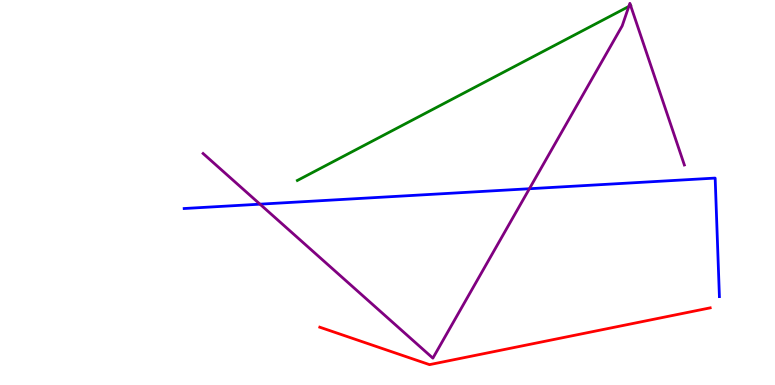[{'lines': ['blue', 'red'], 'intersections': []}, {'lines': ['green', 'red'], 'intersections': []}, {'lines': ['purple', 'red'], 'intersections': []}, {'lines': ['blue', 'green'], 'intersections': []}, {'lines': ['blue', 'purple'], 'intersections': [{'x': 3.35, 'y': 4.7}, {'x': 6.83, 'y': 5.1}]}, {'lines': ['green', 'purple'], 'intersections': [{'x': 8.11, 'y': 9.83}, {'x': 8.14, 'y': 9.86}]}]